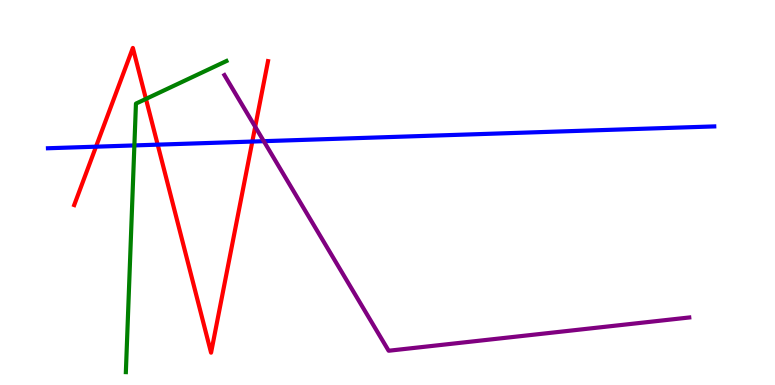[{'lines': ['blue', 'red'], 'intersections': [{'x': 1.24, 'y': 6.19}, {'x': 2.03, 'y': 6.24}, {'x': 3.26, 'y': 6.32}]}, {'lines': ['green', 'red'], 'intersections': [{'x': 1.88, 'y': 7.43}]}, {'lines': ['purple', 'red'], 'intersections': [{'x': 3.29, 'y': 6.71}]}, {'lines': ['blue', 'green'], 'intersections': [{'x': 1.73, 'y': 6.22}]}, {'lines': ['blue', 'purple'], 'intersections': [{'x': 3.4, 'y': 6.33}]}, {'lines': ['green', 'purple'], 'intersections': []}]